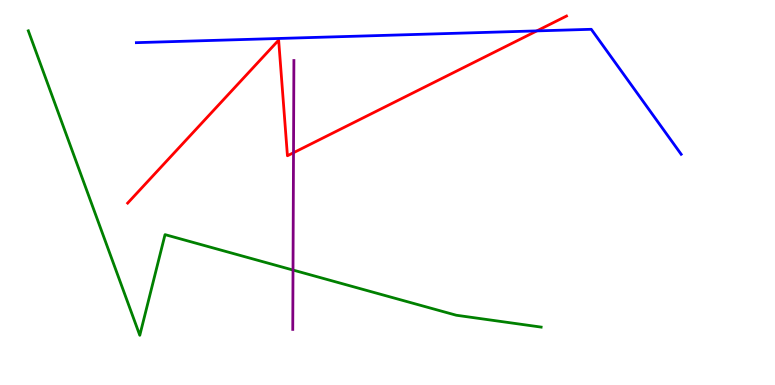[{'lines': ['blue', 'red'], 'intersections': [{'x': 6.93, 'y': 9.2}]}, {'lines': ['green', 'red'], 'intersections': []}, {'lines': ['purple', 'red'], 'intersections': [{'x': 3.79, 'y': 6.03}]}, {'lines': ['blue', 'green'], 'intersections': []}, {'lines': ['blue', 'purple'], 'intersections': []}, {'lines': ['green', 'purple'], 'intersections': [{'x': 3.78, 'y': 2.99}]}]